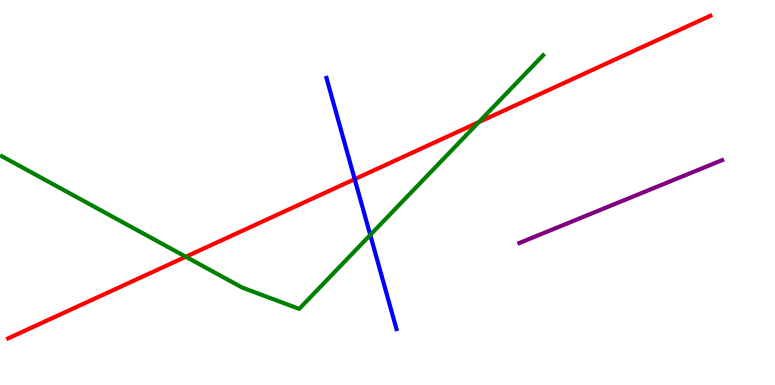[{'lines': ['blue', 'red'], 'intersections': [{'x': 4.58, 'y': 5.35}]}, {'lines': ['green', 'red'], 'intersections': [{'x': 2.4, 'y': 3.33}, {'x': 6.18, 'y': 6.83}]}, {'lines': ['purple', 'red'], 'intersections': []}, {'lines': ['blue', 'green'], 'intersections': [{'x': 4.78, 'y': 3.9}]}, {'lines': ['blue', 'purple'], 'intersections': []}, {'lines': ['green', 'purple'], 'intersections': []}]